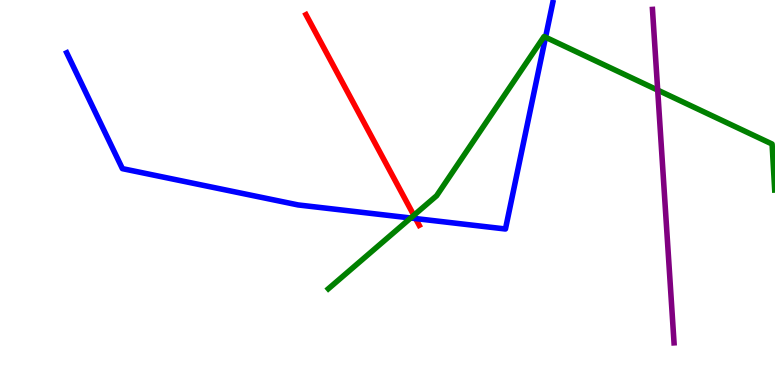[{'lines': ['blue', 'red'], 'intersections': [{'x': 5.36, 'y': 4.32}]}, {'lines': ['green', 'red'], 'intersections': [{'x': 5.34, 'y': 4.41}]}, {'lines': ['purple', 'red'], 'intersections': []}, {'lines': ['blue', 'green'], 'intersections': [{'x': 5.3, 'y': 4.34}, {'x': 7.04, 'y': 9.03}]}, {'lines': ['blue', 'purple'], 'intersections': []}, {'lines': ['green', 'purple'], 'intersections': [{'x': 8.49, 'y': 7.66}]}]